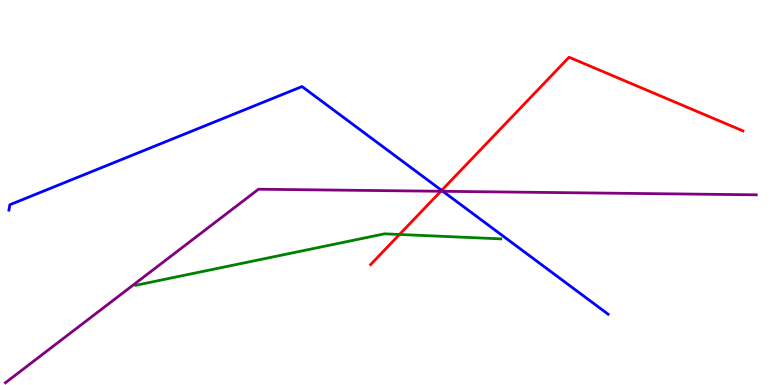[{'lines': ['blue', 'red'], 'intersections': [{'x': 5.7, 'y': 5.05}]}, {'lines': ['green', 'red'], 'intersections': [{'x': 5.15, 'y': 3.91}]}, {'lines': ['purple', 'red'], 'intersections': [{'x': 5.69, 'y': 5.03}]}, {'lines': ['blue', 'green'], 'intersections': []}, {'lines': ['blue', 'purple'], 'intersections': [{'x': 5.71, 'y': 5.03}]}, {'lines': ['green', 'purple'], 'intersections': []}]